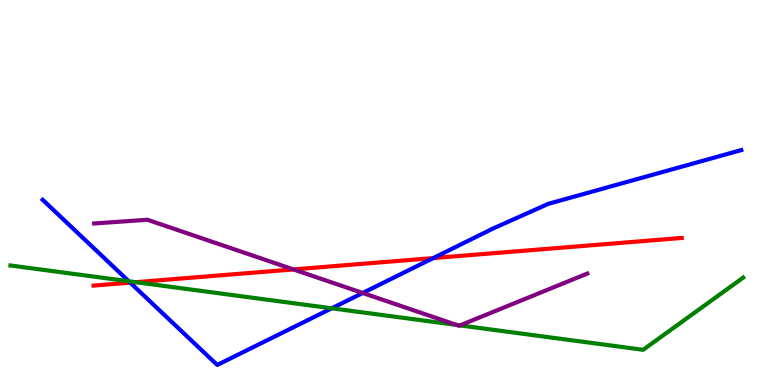[{'lines': ['blue', 'red'], 'intersections': [{'x': 1.68, 'y': 2.66}, {'x': 5.59, 'y': 3.3}]}, {'lines': ['green', 'red'], 'intersections': [{'x': 1.75, 'y': 2.67}]}, {'lines': ['purple', 'red'], 'intersections': [{'x': 3.79, 'y': 3.0}]}, {'lines': ['blue', 'green'], 'intersections': [{'x': 1.66, 'y': 2.69}, {'x': 4.28, 'y': 1.99}]}, {'lines': ['blue', 'purple'], 'intersections': [{'x': 4.68, 'y': 2.39}]}, {'lines': ['green', 'purple'], 'intersections': [{'x': 5.89, 'y': 1.56}, {'x': 5.94, 'y': 1.55}]}]